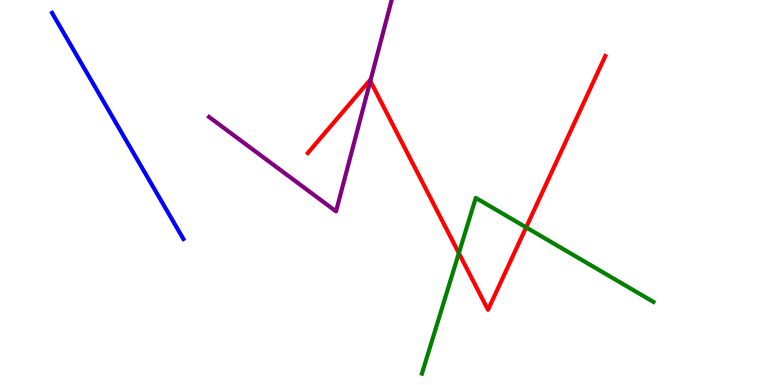[{'lines': ['blue', 'red'], 'intersections': []}, {'lines': ['green', 'red'], 'intersections': [{'x': 5.92, 'y': 3.43}, {'x': 6.79, 'y': 4.09}]}, {'lines': ['purple', 'red'], 'intersections': [{'x': 4.78, 'y': 7.9}]}, {'lines': ['blue', 'green'], 'intersections': []}, {'lines': ['blue', 'purple'], 'intersections': []}, {'lines': ['green', 'purple'], 'intersections': []}]